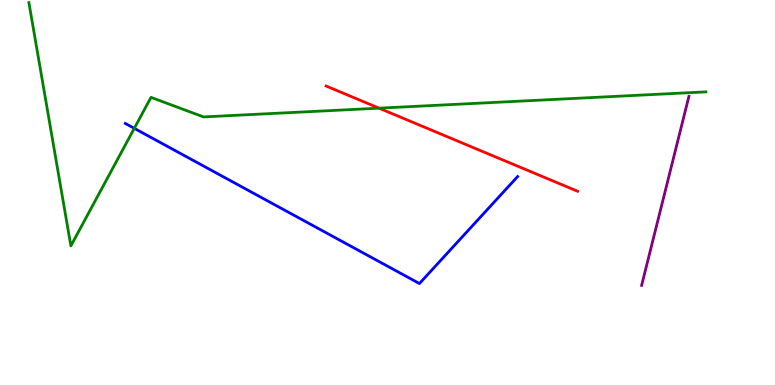[{'lines': ['blue', 'red'], 'intersections': []}, {'lines': ['green', 'red'], 'intersections': [{'x': 4.89, 'y': 7.19}]}, {'lines': ['purple', 'red'], 'intersections': []}, {'lines': ['blue', 'green'], 'intersections': [{'x': 1.73, 'y': 6.67}]}, {'lines': ['blue', 'purple'], 'intersections': []}, {'lines': ['green', 'purple'], 'intersections': []}]